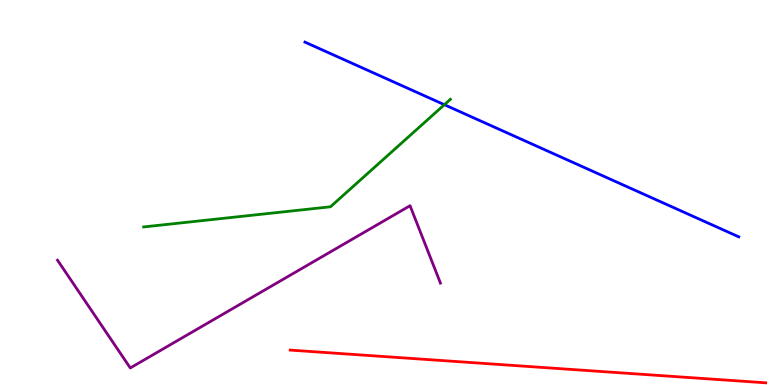[{'lines': ['blue', 'red'], 'intersections': []}, {'lines': ['green', 'red'], 'intersections': []}, {'lines': ['purple', 'red'], 'intersections': []}, {'lines': ['blue', 'green'], 'intersections': [{'x': 5.73, 'y': 7.28}]}, {'lines': ['blue', 'purple'], 'intersections': []}, {'lines': ['green', 'purple'], 'intersections': []}]